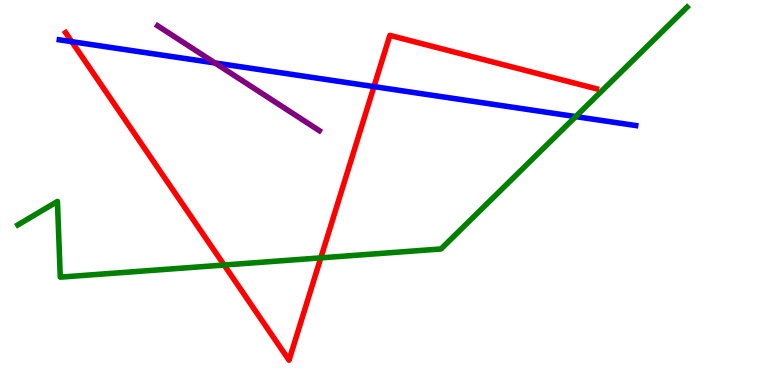[{'lines': ['blue', 'red'], 'intersections': [{'x': 0.926, 'y': 8.92}, {'x': 4.83, 'y': 7.75}]}, {'lines': ['green', 'red'], 'intersections': [{'x': 2.89, 'y': 3.12}, {'x': 4.14, 'y': 3.3}]}, {'lines': ['purple', 'red'], 'intersections': []}, {'lines': ['blue', 'green'], 'intersections': [{'x': 7.43, 'y': 6.97}]}, {'lines': ['blue', 'purple'], 'intersections': [{'x': 2.77, 'y': 8.36}]}, {'lines': ['green', 'purple'], 'intersections': []}]